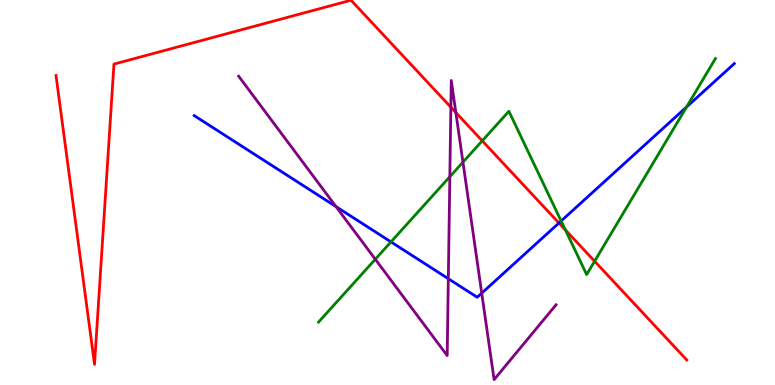[{'lines': ['blue', 'red'], 'intersections': [{'x': 7.21, 'y': 4.21}]}, {'lines': ['green', 'red'], 'intersections': [{'x': 6.22, 'y': 6.34}, {'x': 7.3, 'y': 4.03}, {'x': 7.67, 'y': 3.22}]}, {'lines': ['purple', 'red'], 'intersections': [{'x': 5.82, 'y': 7.22}, {'x': 5.88, 'y': 7.08}]}, {'lines': ['blue', 'green'], 'intersections': [{'x': 5.04, 'y': 3.72}, {'x': 7.24, 'y': 4.26}, {'x': 8.86, 'y': 7.22}]}, {'lines': ['blue', 'purple'], 'intersections': [{'x': 4.34, 'y': 4.63}, {'x': 5.78, 'y': 2.76}, {'x': 6.22, 'y': 2.39}]}, {'lines': ['green', 'purple'], 'intersections': [{'x': 4.84, 'y': 3.27}, {'x': 5.8, 'y': 5.41}, {'x': 5.97, 'y': 5.79}]}]